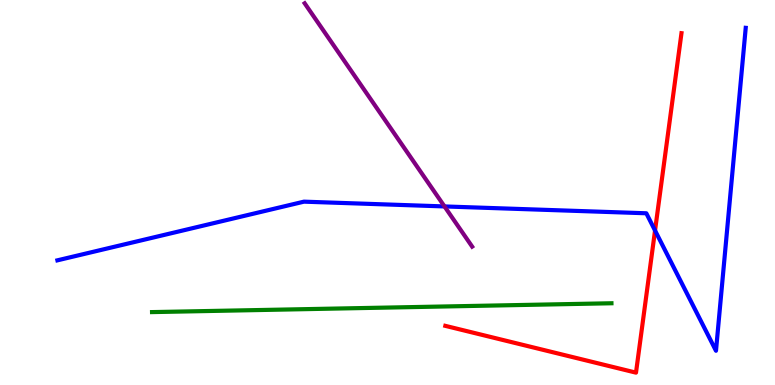[{'lines': ['blue', 'red'], 'intersections': [{'x': 8.45, 'y': 4.01}]}, {'lines': ['green', 'red'], 'intersections': []}, {'lines': ['purple', 'red'], 'intersections': []}, {'lines': ['blue', 'green'], 'intersections': []}, {'lines': ['blue', 'purple'], 'intersections': [{'x': 5.74, 'y': 4.64}]}, {'lines': ['green', 'purple'], 'intersections': []}]